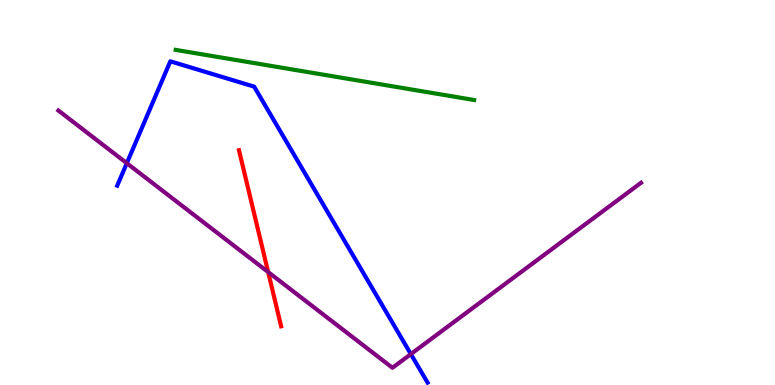[{'lines': ['blue', 'red'], 'intersections': []}, {'lines': ['green', 'red'], 'intersections': []}, {'lines': ['purple', 'red'], 'intersections': [{'x': 3.46, 'y': 2.93}]}, {'lines': ['blue', 'green'], 'intersections': []}, {'lines': ['blue', 'purple'], 'intersections': [{'x': 1.64, 'y': 5.76}, {'x': 5.3, 'y': 0.803}]}, {'lines': ['green', 'purple'], 'intersections': []}]